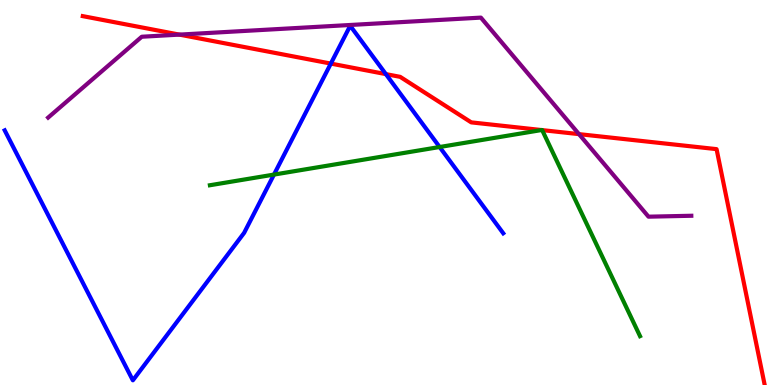[{'lines': ['blue', 'red'], 'intersections': [{'x': 4.27, 'y': 8.35}, {'x': 4.98, 'y': 8.08}]}, {'lines': ['green', 'red'], 'intersections': [{'x': 6.99, 'y': 6.62}, {'x': 7.0, 'y': 6.62}]}, {'lines': ['purple', 'red'], 'intersections': [{'x': 2.31, 'y': 9.1}, {'x': 7.47, 'y': 6.52}]}, {'lines': ['blue', 'green'], 'intersections': [{'x': 3.54, 'y': 5.47}, {'x': 5.67, 'y': 6.18}]}, {'lines': ['blue', 'purple'], 'intersections': []}, {'lines': ['green', 'purple'], 'intersections': []}]